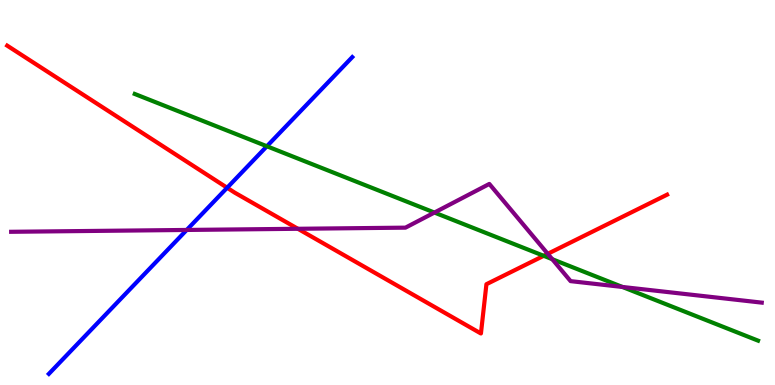[{'lines': ['blue', 'red'], 'intersections': [{'x': 2.93, 'y': 5.12}]}, {'lines': ['green', 'red'], 'intersections': [{'x': 7.02, 'y': 3.36}]}, {'lines': ['purple', 'red'], 'intersections': [{'x': 3.84, 'y': 4.06}, {'x': 7.07, 'y': 3.41}]}, {'lines': ['blue', 'green'], 'intersections': [{'x': 3.44, 'y': 6.2}]}, {'lines': ['blue', 'purple'], 'intersections': [{'x': 2.41, 'y': 4.03}]}, {'lines': ['green', 'purple'], 'intersections': [{'x': 5.61, 'y': 4.48}, {'x': 7.13, 'y': 3.27}, {'x': 8.03, 'y': 2.55}]}]